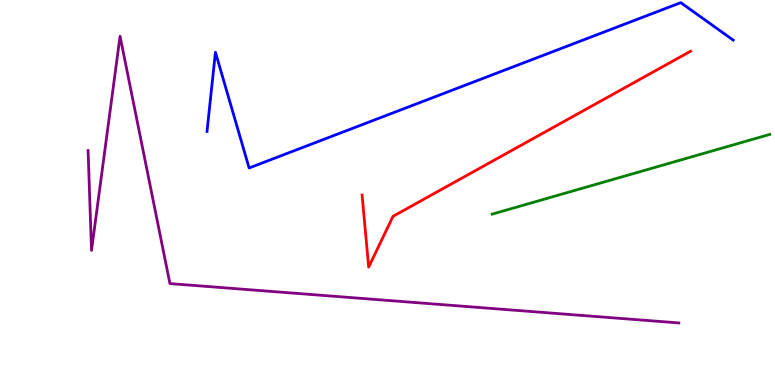[{'lines': ['blue', 'red'], 'intersections': []}, {'lines': ['green', 'red'], 'intersections': []}, {'lines': ['purple', 'red'], 'intersections': []}, {'lines': ['blue', 'green'], 'intersections': []}, {'lines': ['blue', 'purple'], 'intersections': []}, {'lines': ['green', 'purple'], 'intersections': []}]